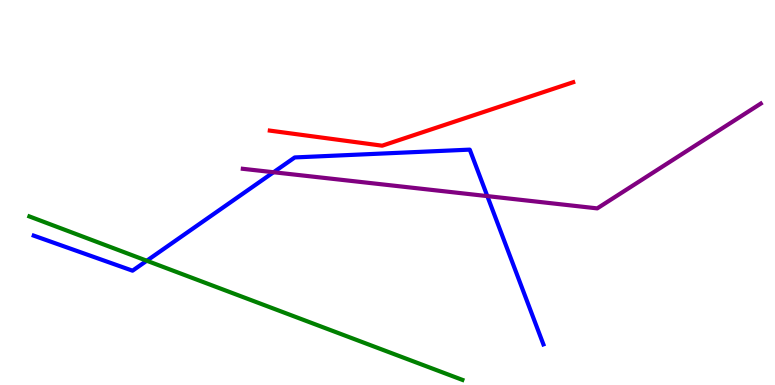[{'lines': ['blue', 'red'], 'intersections': []}, {'lines': ['green', 'red'], 'intersections': []}, {'lines': ['purple', 'red'], 'intersections': []}, {'lines': ['blue', 'green'], 'intersections': [{'x': 1.89, 'y': 3.23}]}, {'lines': ['blue', 'purple'], 'intersections': [{'x': 3.53, 'y': 5.53}, {'x': 6.29, 'y': 4.91}]}, {'lines': ['green', 'purple'], 'intersections': []}]